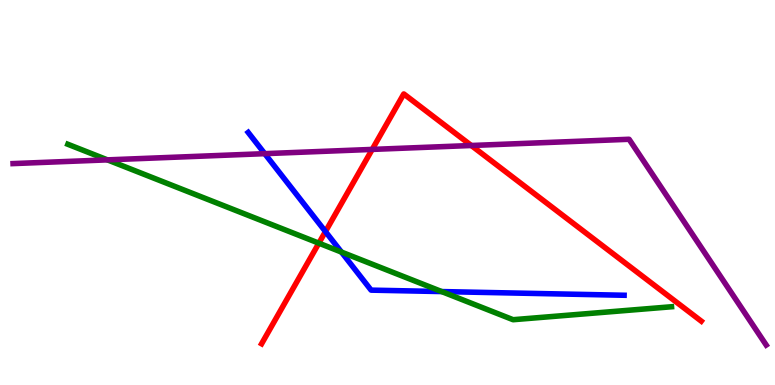[{'lines': ['blue', 'red'], 'intersections': [{'x': 4.2, 'y': 3.99}]}, {'lines': ['green', 'red'], 'intersections': [{'x': 4.11, 'y': 3.68}]}, {'lines': ['purple', 'red'], 'intersections': [{'x': 4.8, 'y': 6.12}, {'x': 6.08, 'y': 6.22}]}, {'lines': ['blue', 'green'], 'intersections': [{'x': 4.41, 'y': 3.45}, {'x': 5.7, 'y': 2.43}]}, {'lines': ['blue', 'purple'], 'intersections': [{'x': 3.42, 'y': 6.01}]}, {'lines': ['green', 'purple'], 'intersections': [{'x': 1.39, 'y': 5.85}]}]